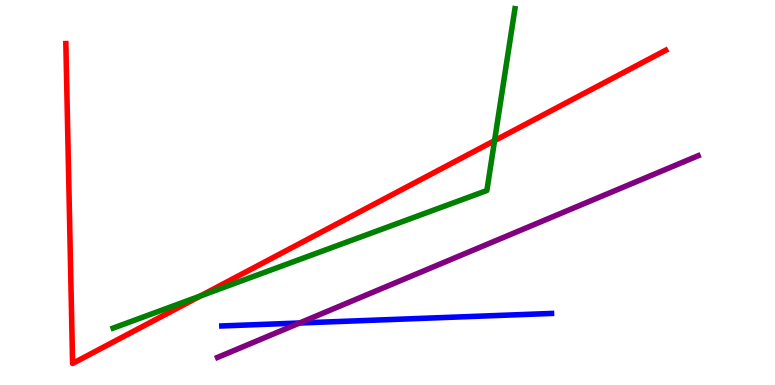[{'lines': ['blue', 'red'], 'intersections': []}, {'lines': ['green', 'red'], 'intersections': [{'x': 2.59, 'y': 2.31}, {'x': 6.38, 'y': 6.35}]}, {'lines': ['purple', 'red'], 'intersections': []}, {'lines': ['blue', 'green'], 'intersections': []}, {'lines': ['blue', 'purple'], 'intersections': [{'x': 3.87, 'y': 1.61}]}, {'lines': ['green', 'purple'], 'intersections': []}]